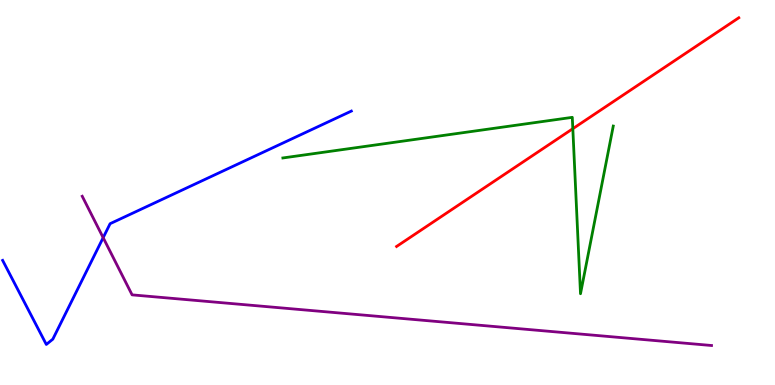[{'lines': ['blue', 'red'], 'intersections': []}, {'lines': ['green', 'red'], 'intersections': [{'x': 7.39, 'y': 6.66}]}, {'lines': ['purple', 'red'], 'intersections': []}, {'lines': ['blue', 'green'], 'intersections': []}, {'lines': ['blue', 'purple'], 'intersections': [{'x': 1.33, 'y': 3.83}]}, {'lines': ['green', 'purple'], 'intersections': []}]